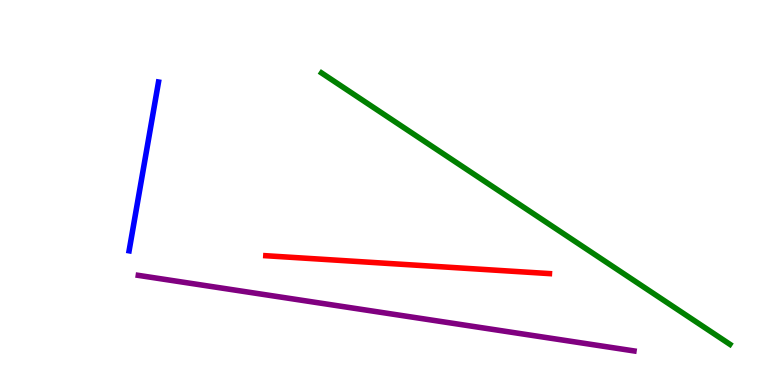[{'lines': ['blue', 'red'], 'intersections': []}, {'lines': ['green', 'red'], 'intersections': []}, {'lines': ['purple', 'red'], 'intersections': []}, {'lines': ['blue', 'green'], 'intersections': []}, {'lines': ['blue', 'purple'], 'intersections': []}, {'lines': ['green', 'purple'], 'intersections': []}]